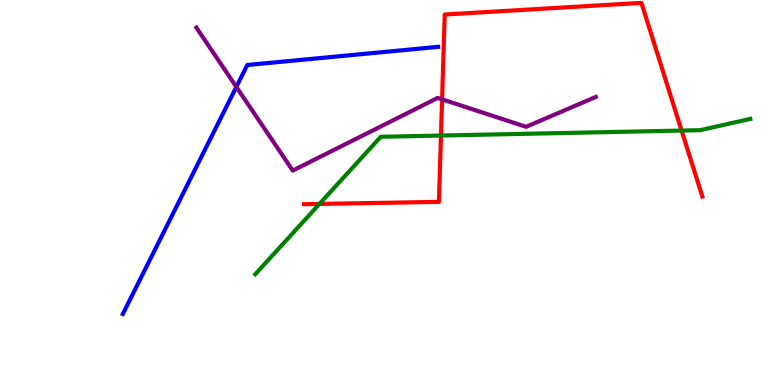[{'lines': ['blue', 'red'], 'intersections': []}, {'lines': ['green', 'red'], 'intersections': [{'x': 4.12, 'y': 4.7}, {'x': 5.69, 'y': 6.48}, {'x': 8.79, 'y': 6.61}]}, {'lines': ['purple', 'red'], 'intersections': [{'x': 5.7, 'y': 7.42}]}, {'lines': ['blue', 'green'], 'intersections': []}, {'lines': ['blue', 'purple'], 'intersections': [{'x': 3.05, 'y': 7.74}]}, {'lines': ['green', 'purple'], 'intersections': []}]